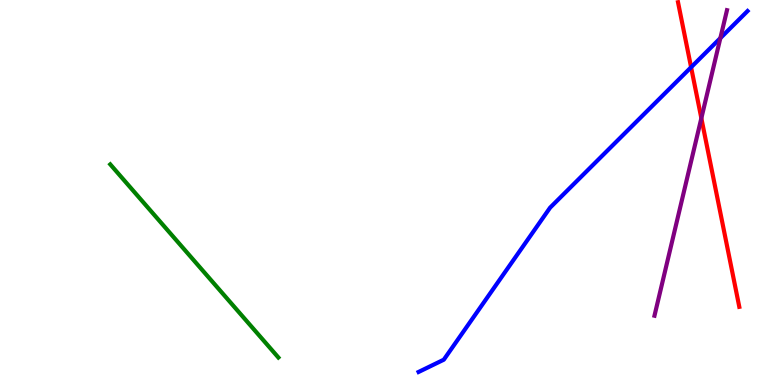[{'lines': ['blue', 'red'], 'intersections': [{'x': 8.92, 'y': 8.25}]}, {'lines': ['green', 'red'], 'intersections': []}, {'lines': ['purple', 'red'], 'intersections': [{'x': 9.05, 'y': 6.93}]}, {'lines': ['blue', 'green'], 'intersections': []}, {'lines': ['blue', 'purple'], 'intersections': [{'x': 9.29, 'y': 9.01}]}, {'lines': ['green', 'purple'], 'intersections': []}]